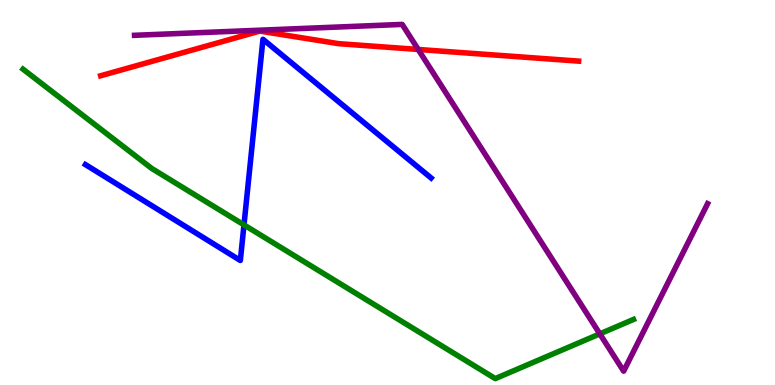[{'lines': ['blue', 'red'], 'intersections': []}, {'lines': ['green', 'red'], 'intersections': []}, {'lines': ['purple', 'red'], 'intersections': [{'x': 5.4, 'y': 8.72}]}, {'lines': ['blue', 'green'], 'intersections': [{'x': 3.15, 'y': 4.16}]}, {'lines': ['blue', 'purple'], 'intersections': []}, {'lines': ['green', 'purple'], 'intersections': [{'x': 7.74, 'y': 1.33}]}]